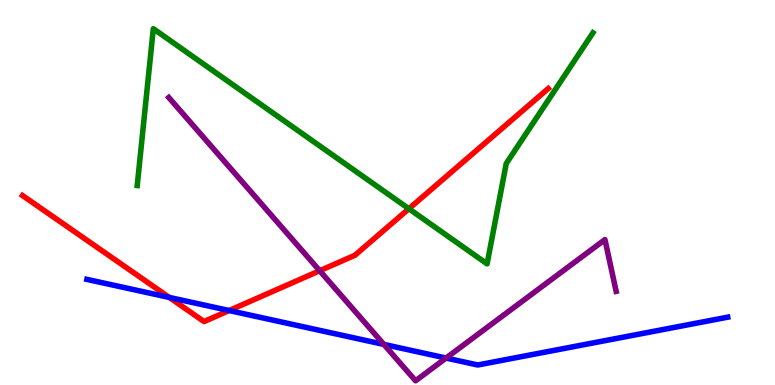[{'lines': ['blue', 'red'], 'intersections': [{'x': 2.18, 'y': 2.27}, {'x': 2.96, 'y': 1.93}]}, {'lines': ['green', 'red'], 'intersections': [{'x': 5.28, 'y': 4.58}]}, {'lines': ['purple', 'red'], 'intersections': [{'x': 4.13, 'y': 2.97}]}, {'lines': ['blue', 'green'], 'intersections': []}, {'lines': ['blue', 'purple'], 'intersections': [{'x': 4.95, 'y': 1.05}, {'x': 5.76, 'y': 0.7}]}, {'lines': ['green', 'purple'], 'intersections': []}]